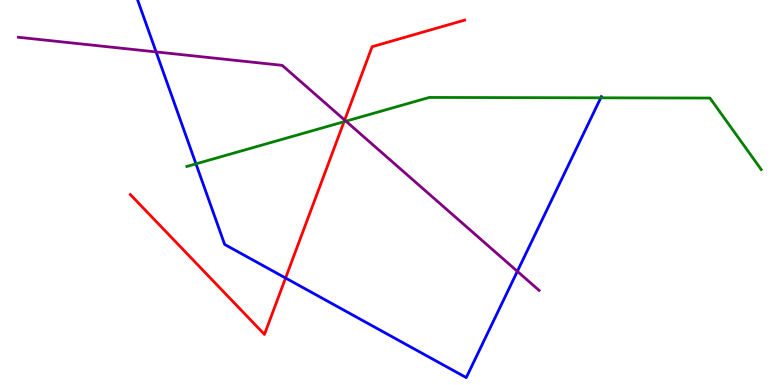[{'lines': ['blue', 'red'], 'intersections': [{'x': 3.68, 'y': 2.78}]}, {'lines': ['green', 'red'], 'intersections': [{'x': 4.44, 'y': 6.84}]}, {'lines': ['purple', 'red'], 'intersections': [{'x': 4.45, 'y': 6.88}]}, {'lines': ['blue', 'green'], 'intersections': [{'x': 2.53, 'y': 5.74}, {'x': 7.75, 'y': 7.46}]}, {'lines': ['blue', 'purple'], 'intersections': [{'x': 2.01, 'y': 8.65}, {'x': 6.68, 'y': 2.95}]}, {'lines': ['green', 'purple'], 'intersections': [{'x': 4.46, 'y': 6.85}]}]